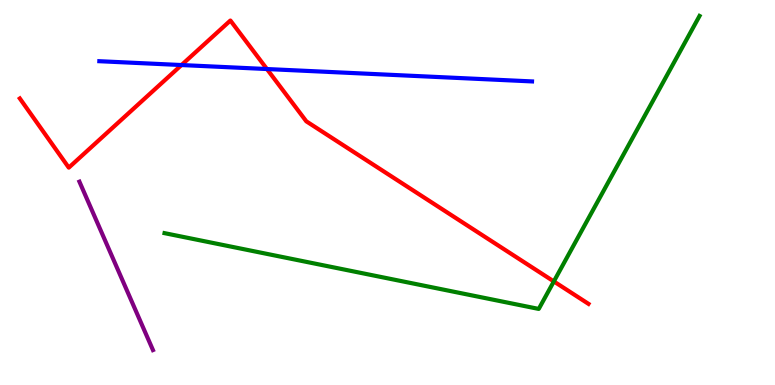[{'lines': ['blue', 'red'], 'intersections': [{'x': 2.34, 'y': 8.31}, {'x': 3.44, 'y': 8.21}]}, {'lines': ['green', 'red'], 'intersections': [{'x': 7.15, 'y': 2.69}]}, {'lines': ['purple', 'red'], 'intersections': []}, {'lines': ['blue', 'green'], 'intersections': []}, {'lines': ['blue', 'purple'], 'intersections': []}, {'lines': ['green', 'purple'], 'intersections': []}]